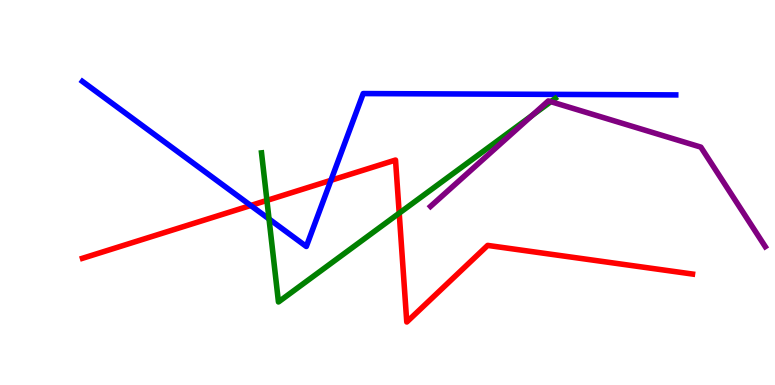[{'lines': ['blue', 'red'], 'intersections': [{'x': 3.24, 'y': 4.66}, {'x': 4.27, 'y': 5.32}]}, {'lines': ['green', 'red'], 'intersections': [{'x': 3.44, 'y': 4.79}, {'x': 5.15, 'y': 4.46}]}, {'lines': ['purple', 'red'], 'intersections': []}, {'lines': ['blue', 'green'], 'intersections': [{'x': 3.47, 'y': 4.31}]}, {'lines': ['blue', 'purple'], 'intersections': []}, {'lines': ['green', 'purple'], 'intersections': [{'x': 6.87, 'y': 7.0}, {'x': 7.11, 'y': 7.36}]}]